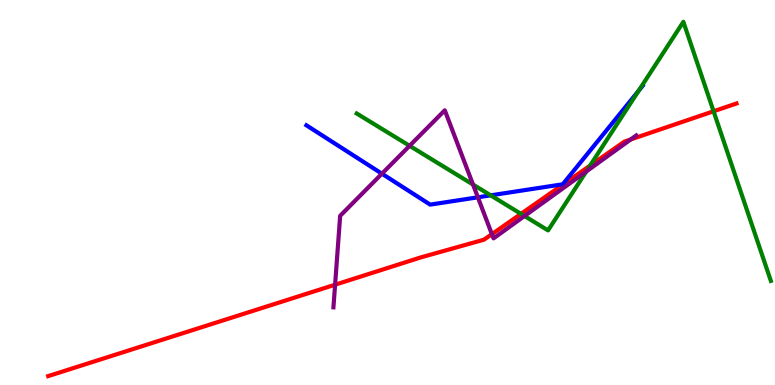[{'lines': ['blue', 'red'], 'intersections': []}, {'lines': ['green', 'red'], 'intersections': [{'x': 6.72, 'y': 4.45}, {'x': 7.61, 'y': 5.7}, {'x': 9.21, 'y': 7.11}]}, {'lines': ['purple', 'red'], 'intersections': [{'x': 4.32, 'y': 2.61}, {'x': 6.35, 'y': 3.92}, {'x': 8.14, 'y': 6.38}]}, {'lines': ['blue', 'green'], 'intersections': [{'x': 6.33, 'y': 4.93}, {'x': 8.24, 'y': 7.64}]}, {'lines': ['blue', 'purple'], 'intersections': [{'x': 4.93, 'y': 5.49}, {'x': 6.17, 'y': 4.88}]}, {'lines': ['green', 'purple'], 'intersections': [{'x': 5.29, 'y': 6.21}, {'x': 6.1, 'y': 5.21}, {'x': 6.77, 'y': 4.39}, {'x': 7.56, 'y': 5.55}]}]